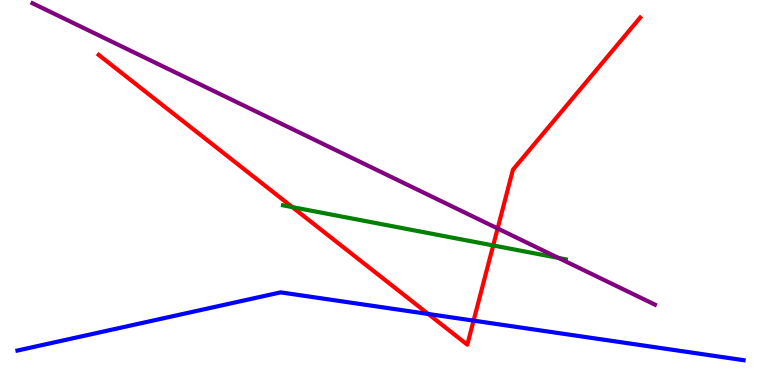[{'lines': ['blue', 'red'], 'intersections': [{'x': 5.53, 'y': 1.84}, {'x': 6.11, 'y': 1.67}]}, {'lines': ['green', 'red'], 'intersections': [{'x': 3.77, 'y': 4.62}, {'x': 6.36, 'y': 3.62}]}, {'lines': ['purple', 'red'], 'intersections': [{'x': 6.42, 'y': 4.07}]}, {'lines': ['blue', 'green'], 'intersections': []}, {'lines': ['blue', 'purple'], 'intersections': []}, {'lines': ['green', 'purple'], 'intersections': [{'x': 7.21, 'y': 3.3}]}]